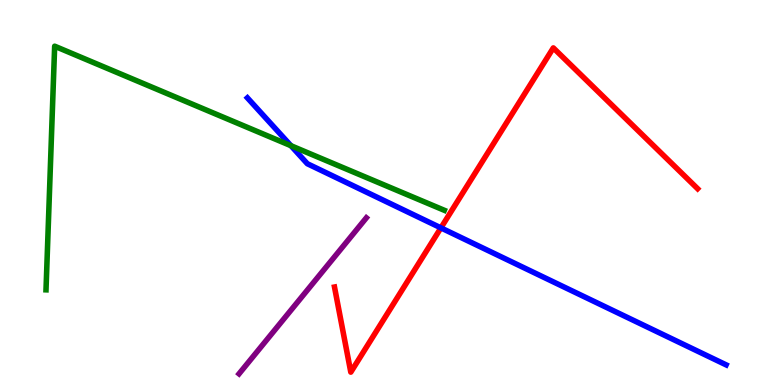[{'lines': ['blue', 'red'], 'intersections': [{'x': 5.69, 'y': 4.08}]}, {'lines': ['green', 'red'], 'intersections': []}, {'lines': ['purple', 'red'], 'intersections': []}, {'lines': ['blue', 'green'], 'intersections': [{'x': 3.75, 'y': 6.22}]}, {'lines': ['blue', 'purple'], 'intersections': []}, {'lines': ['green', 'purple'], 'intersections': []}]